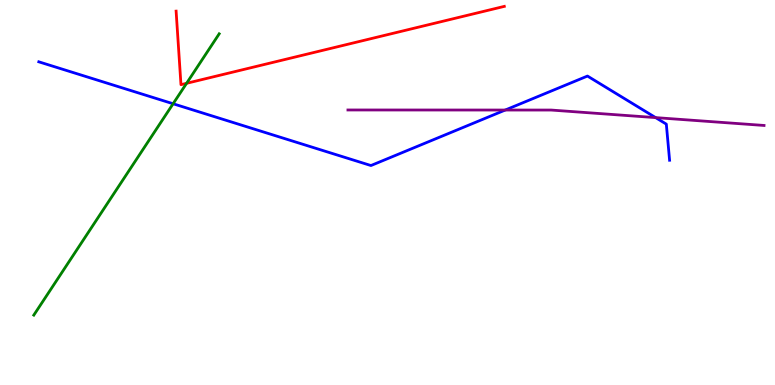[{'lines': ['blue', 'red'], 'intersections': []}, {'lines': ['green', 'red'], 'intersections': [{'x': 2.41, 'y': 7.84}]}, {'lines': ['purple', 'red'], 'intersections': []}, {'lines': ['blue', 'green'], 'intersections': [{'x': 2.23, 'y': 7.31}]}, {'lines': ['blue', 'purple'], 'intersections': [{'x': 6.52, 'y': 7.14}, {'x': 8.46, 'y': 6.95}]}, {'lines': ['green', 'purple'], 'intersections': []}]